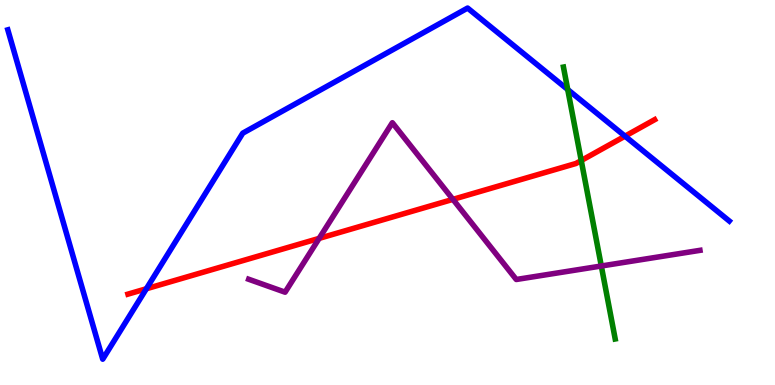[{'lines': ['blue', 'red'], 'intersections': [{'x': 1.89, 'y': 2.5}, {'x': 8.06, 'y': 6.46}]}, {'lines': ['green', 'red'], 'intersections': [{'x': 7.5, 'y': 5.83}]}, {'lines': ['purple', 'red'], 'intersections': [{'x': 4.12, 'y': 3.81}, {'x': 5.84, 'y': 4.82}]}, {'lines': ['blue', 'green'], 'intersections': [{'x': 7.33, 'y': 7.67}]}, {'lines': ['blue', 'purple'], 'intersections': []}, {'lines': ['green', 'purple'], 'intersections': [{'x': 7.76, 'y': 3.09}]}]